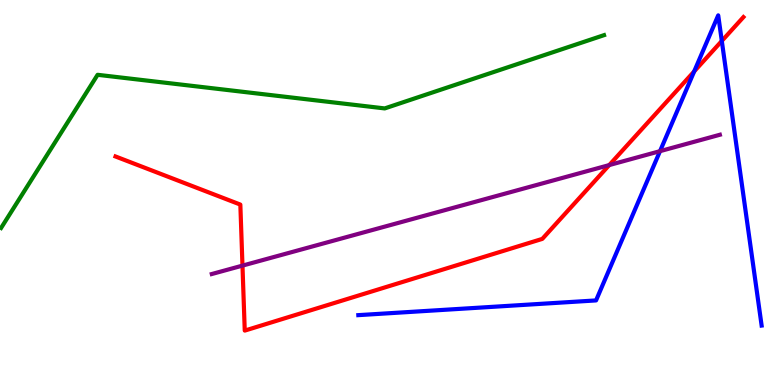[{'lines': ['blue', 'red'], 'intersections': [{'x': 8.96, 'y': 8.15}, {'x': 9.31, 'y': 8.94}]}, {'lines': ['green', 'red'], 'intersections': []}, {'lines': ['purple', 'red'], 'intersections': [{'x': 3.13, 'y': 3.1}, {'x': 7.86, 'y': 5.71}]}, {'lines': ['blue', 'green'], 'intersections': []}, {'lines': ['blue', 'purple'], 'intersections': [{'x': 8.52, 'y': 6.07}]}, {'lines': ['green', 'purple'], 'intersections': []}]